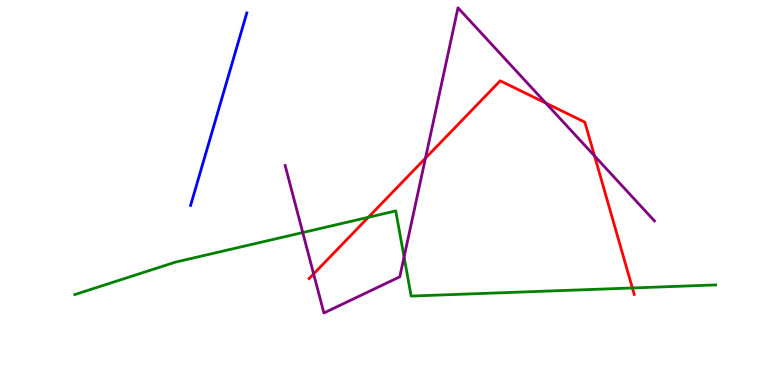[{'lines': ['blue', 'red'], 'intersections': []}, {'lines': ['green', 'red'], 'intersections': [{'x': 4.75, 'y': 4.36}, {'x': 8.16, 'y': 2.52}]}, {'lines': ['purple', 'red'], 'intersections': [{'x': 4.05, 'y': 2.89}, {'x': 5.49, 'y': 5.89}, {'x': 7.04, 'y': 7.32}, {'x': 7.67, 'y': 5.95}]}, {'lines': ['blue', 'green'], 'intersections': []}, {'lines': ['blue', 'purple'], 'intersections': []}, {'lines': ['green', 'purple'], 'intersections': [{'x': 3.91, 'y': 3.96}, {'x': 5.21, 'y': 3.33}]}]